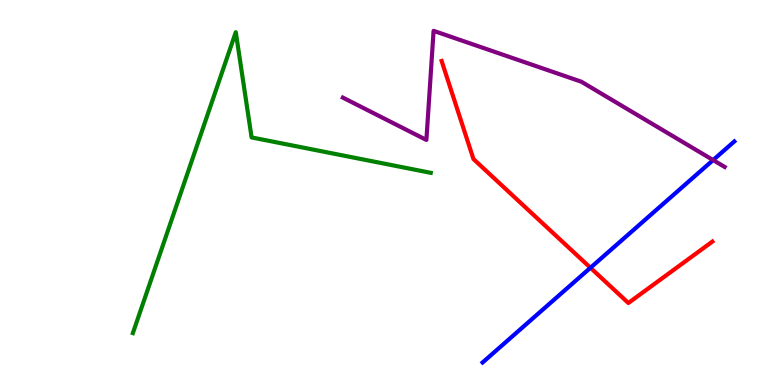[{'lines': ['blue', 'red'], 'intersections': [{'x': 7.62, 'y': 3.05}]}, {'lines': ['green', 'red'], 'intersections': []}, {'lines': ['purple', 'red'], 'intersections': []}, {'lines': ['blue', 'green'], 'intersections': []}, {'lines': ['blue', 'purple'], 'intersections': [{'x': 9.2, 'y': 5.84}]}, {'lines': ['green', 'purple'], 'intersections': []}]